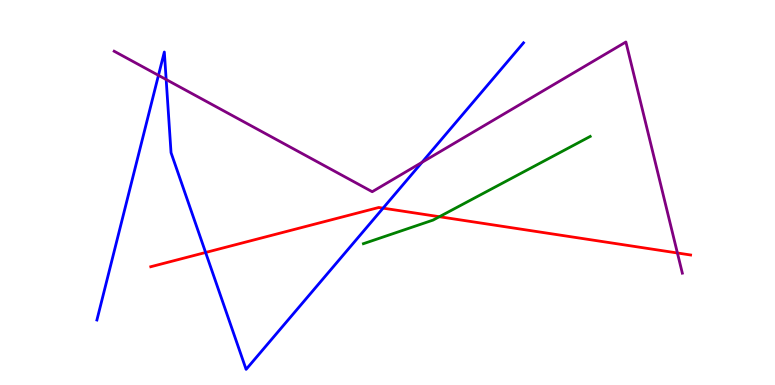[{'lines': ['blue', 'red'], 'intersections': [{'x': 2.65, 'y': 3.44}, {'x': 4.94, 'y': 4.59}]}, {'lines': ['green', 'red'], 'intersections': [{'x': 5.67, 'y': 4.37}]}, {'lines': ['purple', 'red'], 'intersections': [{'x': 8.74, 'y': 3.43}]}, {'lines': ['blue', 'green'], 'intersections': []}, {'lines': ['blue', 'purple'], 'intersections': [{'x': 2.04, 'y': 8.04}, {'x': 2.14, 'y': 7.93}, {'x': 5.45, 'y': 5.78}]}, {'lines': ['green', 'purple'], 'intersections': []}]